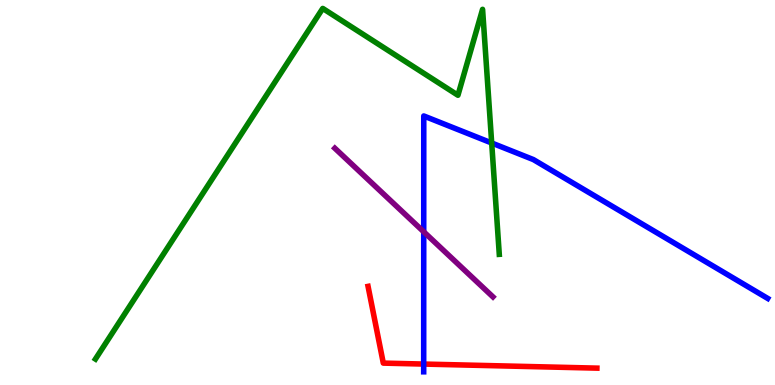[{'lines': ['blue', 'red'], 'intersections': [{'x': 5.47, 'y': 0.544}]}, {'lines': ['green', 'red'], 'intersections': []}, {'lines': ['purple', 'red'], 'intersections': []}, {'lines': ['blue', 'green'], 'intersections': [{'x': 6.34, 'y': 6.29}]}, {'lines': ['blue', 'purple'], 'intersections': [{'x': 5.47, 'y': 3.98}]}, {'lines': ['green', 'purple'], 'intersections': []}]